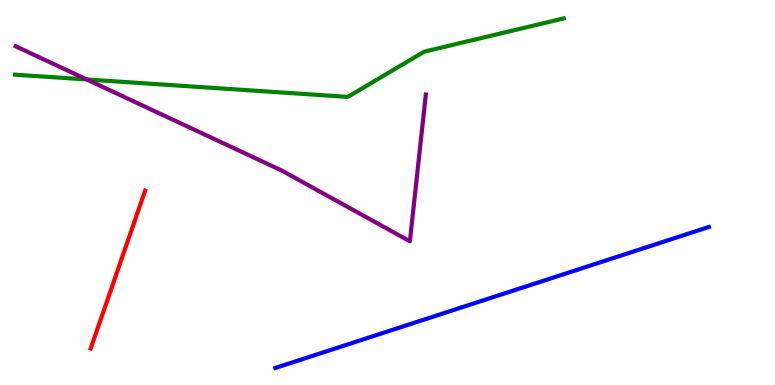[{'lines': ['blue', 'red'], 'intersections': []}, {'lines': ['green', 'red'], 'intersections': []}, {'lines': ['purple', 'red'], 'intersections': []}, {'lines': ['blue', 'green'], 'intersections': []}, {'lines': ['blue', 'purple'], 'intersections': []}, {'lines': ['green', 'purple'], 'intersections': [{'x': 1.12, 'y': 7.94}]}]